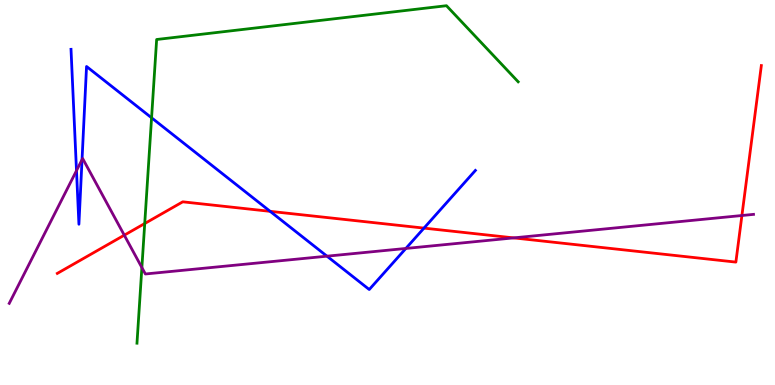[{'lines': ['blue', 'red'], 'intersections': [{'x': 3.49, 'y': 4.51}, {'x': 5.47, 'y': 4.08}]}, {'lines': ['green', 'red'], 'intersections': [{'x': 1.87, 'y': 4.19}]}, {'lines': ['purple', 'red'], 'intersections': [{'x': 1.6, 'y': 3.89}, {'x': 6.63, 'y': 3.82}, {'x': 9.57, 'y': 4.4}]}, {'lines': ['blue', 'green'], 'intersections': [{'x': 1.96, 'y': 6.94}]}, {'lines': ['blue', 'purple'], 'intersections': [{'x': 0.987, 'y': 5.57}, {'x': 1.06, 'y': 5.85}, {'x': 4.22, 'y': 3.35}, {'x': 5.24, 'y': 3.55}]}, {'lines': ['green', 'purple'], 'intersections': [{'x': 1.83, 'y': 3.05}]}]